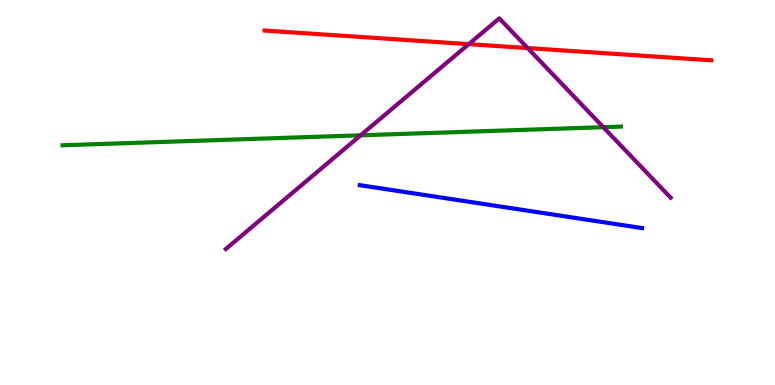[{'lines': ['blue', 'red'], 'intersections': []}, {'lines': ['green', 'red'], 'intersections': []}, {'lines': ['purple', 'red'], 'intersections': [{'x': 6.05, 'y': 8.85}, {'x': 6.81, 'y': 8.75}]}, {'lines': ['blue', 'green'], 'intersections': []}, {'lines': ['blue', 'purple'], 'intersections': []}, {'lines': ['green', 'purple'], 'intersections': [{'x': 4.65, 'y': 6.49}, {'x': 7.78, 'y': 6.7}]}]